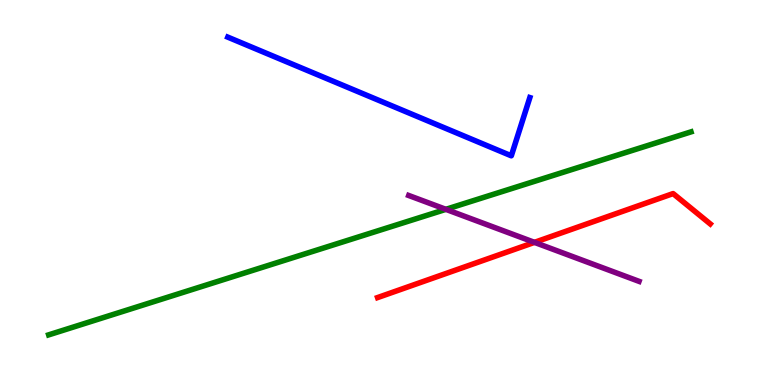[{'lines': ['blue', 'red'], 'intersections': []}, {'lines': ['green', 'red'], 'intersections': []}, {'lines': ['purple', 'red'], 'intersections': [{'x': 6.9, 'y': 3.7}]}, {'lines': ['blue', 'green'], 'intersections': []}, {'lines': ['blue', 'purple'], 'intersections': []}, {'lines': ['green', 'purple'], 'intersections': [{'x': 5.75, 'y': 4.56}]}]